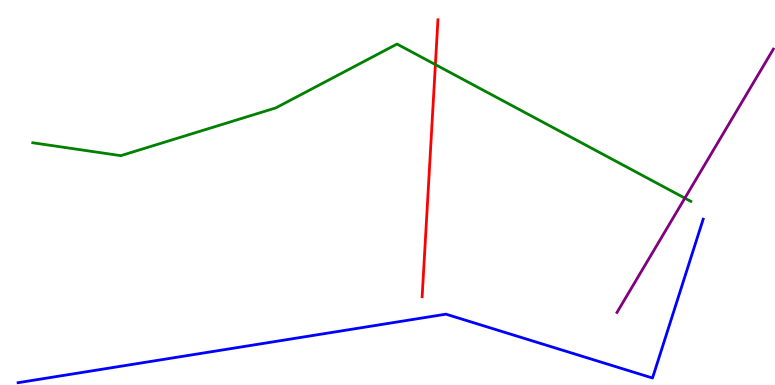[{'lines': ['blue', 'red'], 'intersections': []}, {'lines': ['green', 'red'], 'intersections': [{'x': 5.62, 'y': 8.32}]}, {'lines': ['purple', 'red'], 'intersections': []}, {'lines': ['blue', 'green'], 'intersections': []}, {'lines': ['blue', 'purple'], 'intersections': []}, {'lines': ['green', 'purple'], 'intersections': [{'x': 8.84, 'y': 4.85}]}]